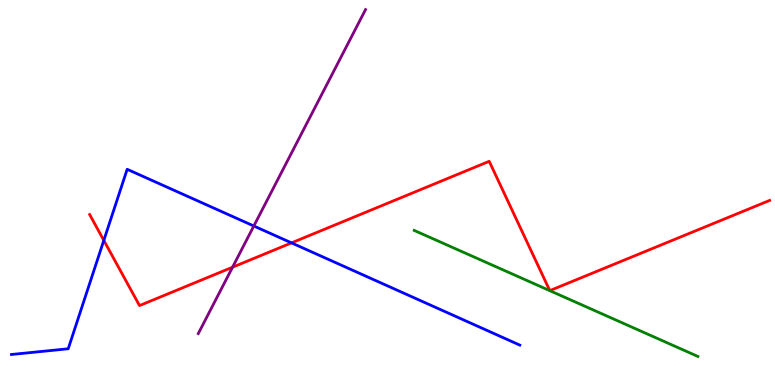[{'lines': ['blue', 'red'], 'intersections': [{'x': 1.34, 'y': 3.76}, {'x': 3.76, 'y': 3.69}]}, {'lines': ['green', 'red'], 'intersections': []}, {'lines': ['purple', 'red'], 'intersections': [{'x': 3.0, 'y': 3.06}]}, {'lines': ['blue', 'green'], 'intersections': []}, {'lines': ['blue', 'purple'], 'intersections': [{'x': 3.28, 'y': 4.13}]}, {'lines': ['green', 'purple'], 'intersections': []}]